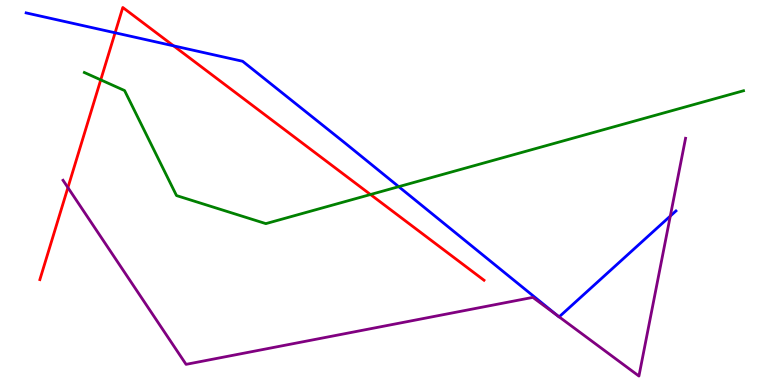[{'lines': ['blue', 'red'], 'intersections': [{'x': 1.49, 'y': 9.15}, {'x': 2.24, 'y': 8.81}]}, {'lines': ['green', 'red'], 'intersections': [{'x': 1.3, 'y': 7.93}, {'x': 4.78, 'y': 4.95}]}, {'lines': ['purple', 'red'], 'intersections': [{'x': 0.876, 'y': 5.13}]}, {'lines': ['blue', 'green'], 'intersections': [{'x': 5.14, 'y': 5.15}]}, {'lines': ['blue', 'purple'], 'intersections': [{'x': 7.2, 'y': 1.79}, {'x': 7.21, 'y': 1.77}, {'x': 8.65, 'y': 4.39}]}, {'lines': ['green', 'purple'], 'intersections': []}]